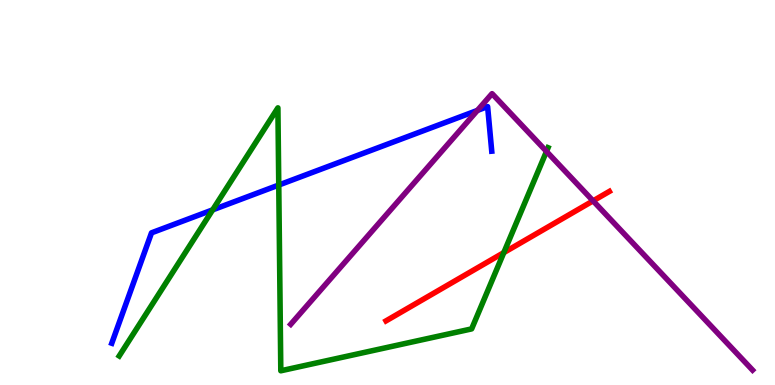[{'lines': ['blue', 'red'], 'intersections': []}, {'lines': ['green', 'red'], 'intersections': [{'x': 6.5, 'y': 3.44}]}, {'lines': ['purple', 'red'], 'intersections': [{'x': 7.65, 'y': 4.78}]}, {'lines': ['blue', 'green'], 'intersections': [{'x': 2.74, 'y': 4.55}, {'x': 3.6, 'y': 5.19}]}, {'lines': ['blue', 'purple'], 'intersections': [{'x': 6.16, 'y': 7.13}]}, {'lines': ['green', 'purple'], 'intersections': [{'x': 7.05, 'y': 6.07}]}]